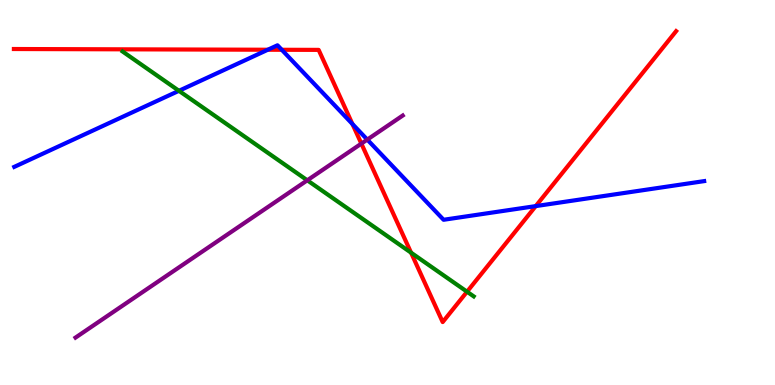[{'lines': ['blue', 'red'], 'intersections': [{'x': 3.46, 'y': 8.71}, {'x': 3.64, 'y': 8.71}, {'x': 4.55, 'y': 6.78}, {'x': 6.91, 'y': 4.65}]}, {'lines': ['green', 'red'], 'intersections': [{'x': 5.3, 'y': 3.44}, {'x': 6.03, 'y': 2.42}]}, {'lines': ['purple', 'red'], 'intersections': [{'x': 4.66, 'y': 6.27}]}, {'lines': ['blue', 'green'], 'intersections': [{'x': 2.31, 'y': 7.64}]}, {'lines': ['blue', 'purple'], 'intersections': [{'x': 4.74, 'y': 6.37}]}, {'lines': ['green', 'purple'], 'intersections': [{'x': 3.96, 'y': 5.32}]}]